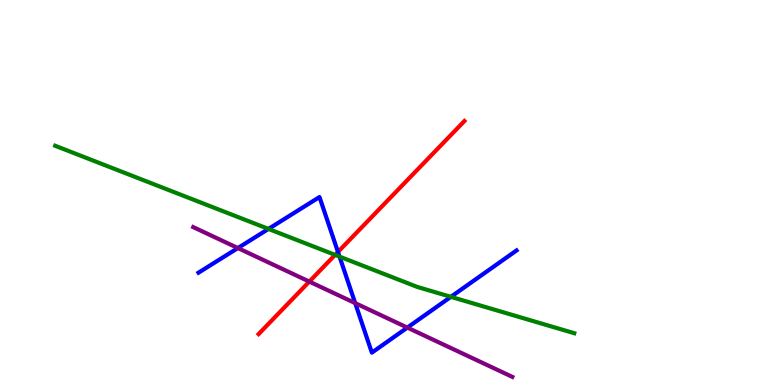[{'lines': ['blue', 'red'], 'intersections': [{'x': 4.36, 'y': 3.46}]}, {'lines': ['green', 'red'], 'intersections': [{'x': 4.32, 'y': 3.38}]}, {'lines': ['purple', 'red'], 'intersections': [{'x': 3.99, 'y': 2.69}]}, {'lines': ['blue', 'green'], 'intersections': [{'x': 3.46, 'y': 4.05}, {'x': 4.38, 'y': 3.33}, {'x': 5.82, 'y': 2.29}]}, {'lines': ['blue', 'purple'], 'intersections': [{'x': 3.07, 'y': 3.56}, {'x': 4.58, 'y': 2.13}, {'x': 5.26, 'y': 1.49}]}, {'lines': ['green', 'purple'], 'intersections': []}]